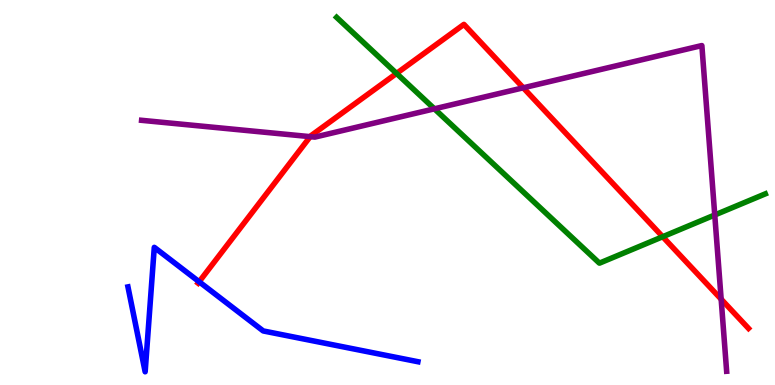[{'lines': ['blue', 'red'], 'intersections': [{'x': 2.57, 'y': 2.68}]}, {'lines': ['green', 'red'], 'intersections': [{'x': 5.12, 'y': 8.09}, {'x': 8.55, 'y': 3.85}]}, {'lines': ['purple', 'red'], 'intersections': [{'x': 4.0, 'y': 6.45}, {'x': 6.75, 'y': 7.72}, {'x': 9.31, 'y': 2.23}]}, {'lines': ['blue', 'green'], 'intersections': []}, {'lines': ['blue', 'purple'], 'intersections': []}, {'lines': ['green', 'purple'], 'intersections': [{'x': 5.61, 'y': 7.17}, {'x': 9.22, 'y': 4.42}]}]